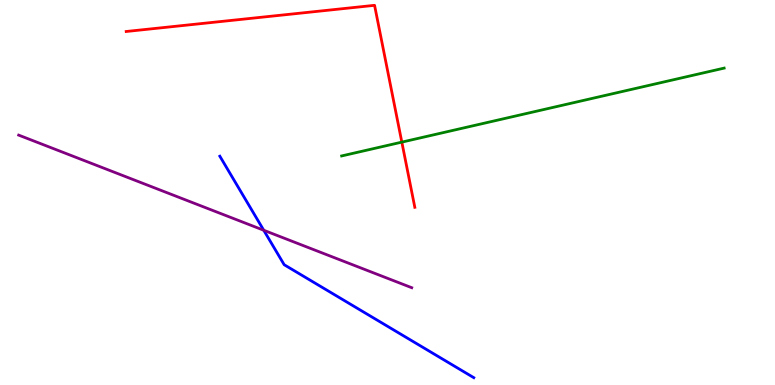[{'lines': ['blue', 'red'], 'intersections': []}, {'lines': ['green', 'red'], 'intersections': [{'x': 5.18, 'y': 6.31}]}, {'lines': ['purple', 'red'], 'intersections': []}, {'lines': ['blue', 'green'], 'intersections': []}, {'lines': ['blue', 'purple'], 'intersections': [{'x': 3.4, 'y': 4.02}]}, {'lines': ['green', 'purple'], 'intersections': []}]